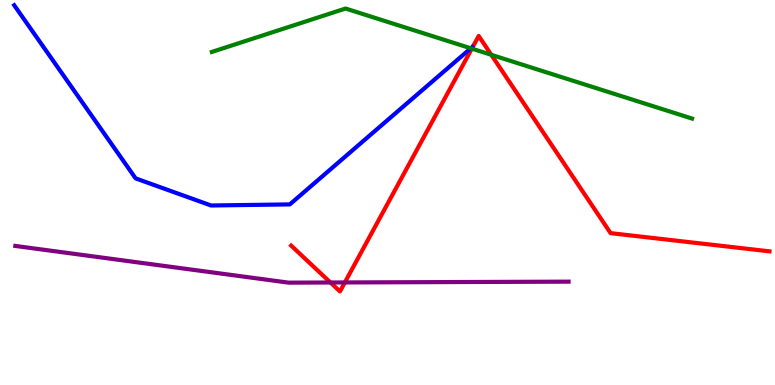[{'lines': ['blue', 'red'], 'intersections': []}, {'lines': ['green', 'red'], 'intersections': [{'x': 6.09, 'y': 8.74}, {'x': 6.34, 'y': 8.58}]}, {'lines': ['purple', 'red'], 'intersections': [{'x': 4.26, 'y': 2.66}, {'x': 4.45, 'y': 2.66}]}, {'lines': ['blue', 'green'], 'intersections': [{'x': 6.07, 'y': 8.75}]}, {'lines': ['blue', 'purple'], 'intersections': []}, {'lines': ['green', 'purple'], 'intersections': []}]